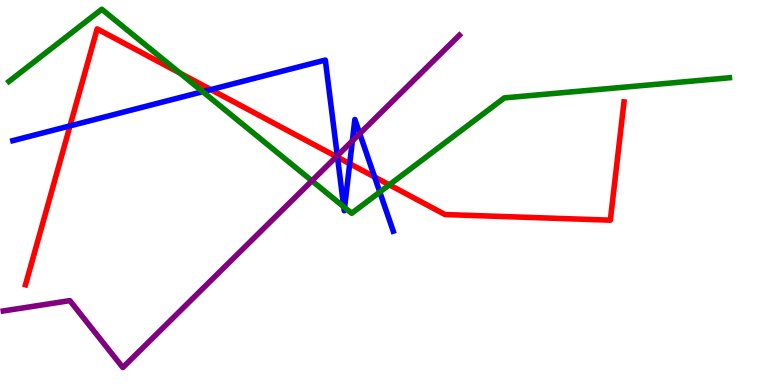[{'lines': ['blue', 'red'], 'intersections': [{'x': 0.903, 'y': 6.73}, {'x': 2.72, 'y': 7.67}, {'x': 4.35, 'y': 5.92}, {'x': 4.51, 'y': 5.75}, {'x': 4.83, 'y': 5.4}]}, {'lines': ['green', 'red'], 'intersections': [{'x': 2.32, 'y': 8.1}, {'x': 5.02, 'y': 5.2}]}, {'lines': ['purple', 'red'], 'intersections': [{'x': 4.34, 'y': 5.93}]}, {'lines': ['blue', 'green'], 'intersections': [{'x': 2.62, 'y': 7.62}, {'x': 4.43, 'y': 4.63}, {'x': 4.45, 'y': 4.61}, {'x': 4.9, 'y': 5.01}]}, {'lines': ['blue', 'purple'], 'intersections': [{'x': 4.35, 'y': 5.95}, {'x': 4.55, 'y': 6.34}, {'x': 4.64, 'y': 6.53}]}, {'lines': ['green', 'purple'], 'intersections': [{'x': 4.02, 'y': 5.3}]}]